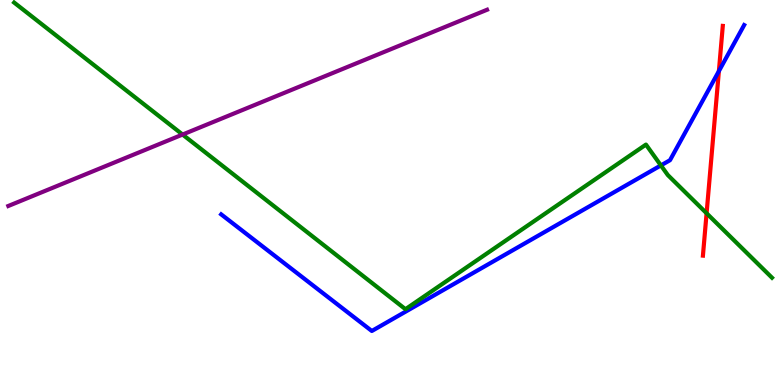[{'lines': ['blue', 'red'], 'intersections': [{'x': 9.28, 'y': 8.15}]}, {'lines': ['green', 'red'], 'intersections': [{'x': 9.12, 'y': 4.46}]}, {'lines': ['purple', 'red'], 'intersections': []}, {'lines': ['blue', 'green'], 'intersections': [{'x': 8.53, 'y': 5.7}]}, {'lines': ['blue', 'purple'], 'intersections': []}, {'lines': ['green', 'purple'], 'intersections': [{'x': 2.36, 'y': 6.51}]}]